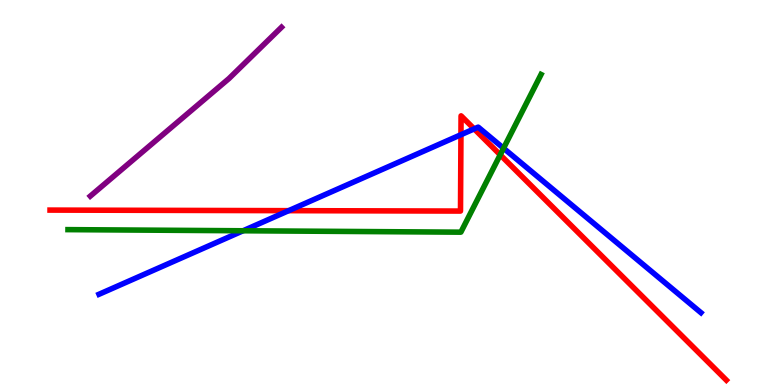[{'lines': ['blue', 'red'], 'intersections': [{'x': 3.72, 'y': 4.53}, {'x': 5.95, 'y': 6.5}, {'x': 6.12, 'y': 6.65}]}, {'lines': ['green', 'red'], 'intersections': [{'x': 6.45, 'y': 5.98}]}, {'lines': ['purple', 'red'], 'intersections': []}, {'lines': ['blue', 'green'], 'intersections': [{'x': 3.14, 'y': 4.01}, {'x': 6.5, 'y': 6.15}]}, {'lines': ['blue', 'purple'], 'intersections': []}, {'lines': ['green', 'purple'], 'intersections': []}]